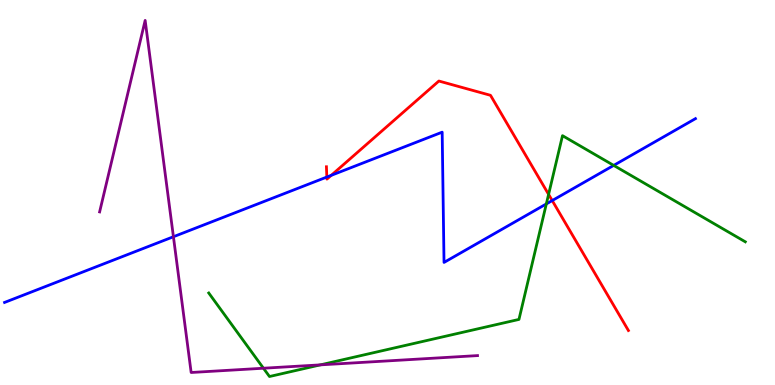[{'lines': ['blue', 'red'], 'intersections': [{'x': 4.22, 'y': 5.4}, {'x': 4.27, 'y': 5.45}, {'x': 7.13, 'y': 4.79}]}, {'lines': ['green', 'red'], 'intersections': [{'x': 7.08, 'y': 4.95}]}, {'lines': ['purple', 'red'], 'intersections': []}, {'lines': ['blue', 'green'], 'intersections': [{'x': 7.05, 'y': 4.7}, {'x': 7.92, 'y': 5.7}]}, {'lines': ['blue', 'purple'], 'intersections': [{'x': 2.24, 'y': 3.85}]}, {'lines': ['green', 'purple'], 'intersections': [{'x': 3.4, 'y': 0.436}, {'x': 4.13, 'y': 0.523}]}]